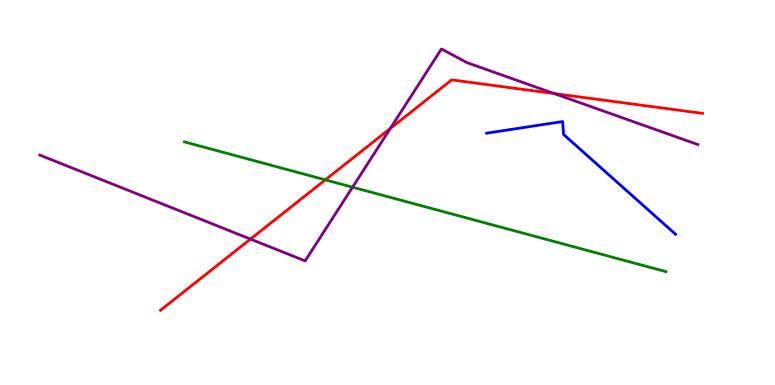[{'lines': ['blue', 'red'], 'intersections': []}, {'lines': ['green', 'red'], 'intersections': [{'x': 4.2, 'y': 5.33}]}, {'lines': ['purple', 'red'], 'intersections': [{'x': 3.23, 'y': 3.79}, {'x': 5.04, 'y': 6.66}, {'x': 7.15, 'y': 7.57}]}, {'lines': ['blue', 'green'], 'intersections': []}, {'lines': ['blue', 'purple'], 'intersections': []}, {'lines': ['green', 'purple'], 'intersections': [{'x': 4.55, 'y': 5.14}]}]